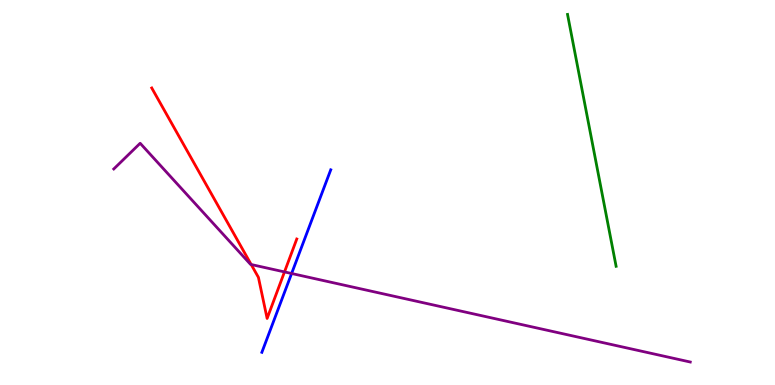[{'lines': ['blue', 'red'], 'intersections': []}, {'lines': ['green', 'red'], 'intersections': []}, {'lines': ['purple', 'red'], 'intersections': [{'x': 3.24, 'y': 3.13}, {'x': 3.67, 'y': 2.94}]}, {'lines': ['blue', 'green'], 'intersections': []}, {'lines': ['blue', 'purple'], 'intersections': [{'x': 3.76, 'y': 2.9}]}, {'lines': ['green', 'purple'], 'intersections': []}]